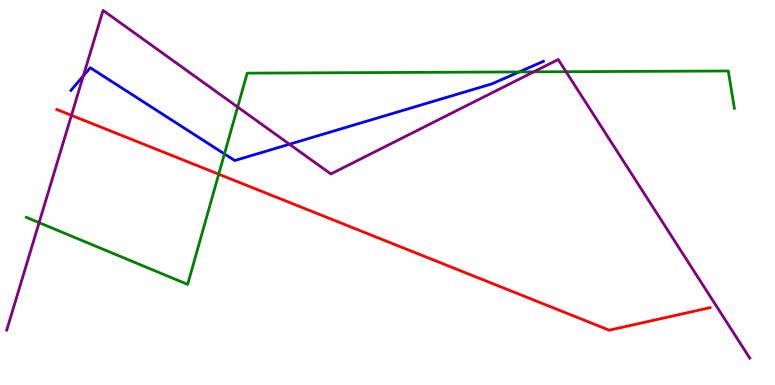[{'lines': ['blue', 'red'], 'intersections': []}, {'lines': ['green', 'red'], 'intersections': [{'x': 2.82, 'y': 5.48}]}, {'lines': ['purple', 'red'], 'intersections': [{'x': 0.922, 'y': 7.0}]}, {'lines': ['blue', 'green'], 'intersections': [{'x': 2.9, 'y': 6.0}, {'x': 6.7, 'y': 8.13}]}, {'lines': ['blue', 'purple'], 'intersections': [{'x': 1.08, 'y': 8.03}, {'x': 3.73, 'y': 6.25}]}, {'lines': ['green', 'purple'], 'intersections': [{'x': 0.505, 'y': 4.22}, {'x': 3.07, 'y': 7.22}, {'x': 6.89, 'y': 8.13}, {'x': 7.3, 'y': 8.14}]}]